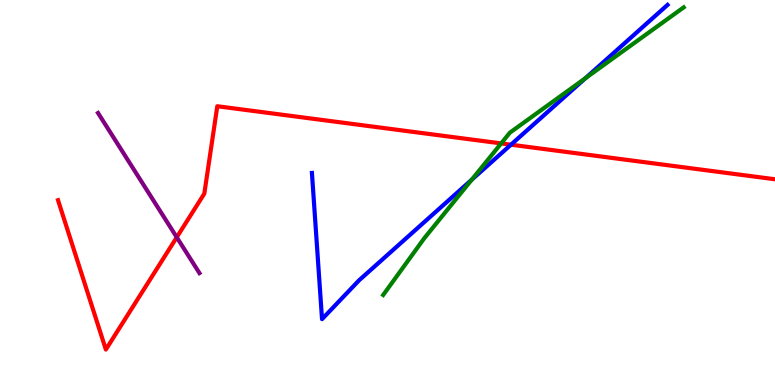[{'lines': ['blue', 'red'], 'intersections': [{'x': 6.59, 'y': 6.24}]}, {'lines': ['green', 'red'], 'intersections': [{'x': 6.47, 'y': 6.28}]}, {'lines': ['purple', 'red'], 'intersections': [{'x': 2.28, 'y': 3.84}]}, {'lines': ['blue', 'green'], 'intersections': [{'x': 6.09, 'y': 5.33}, {'x': 7.55, 'y': 7.97}]}, {'lines': ['blue', 'purple'], 'intersections': []}, {'lines': ['green', 'purple'], 'intersections': []}]